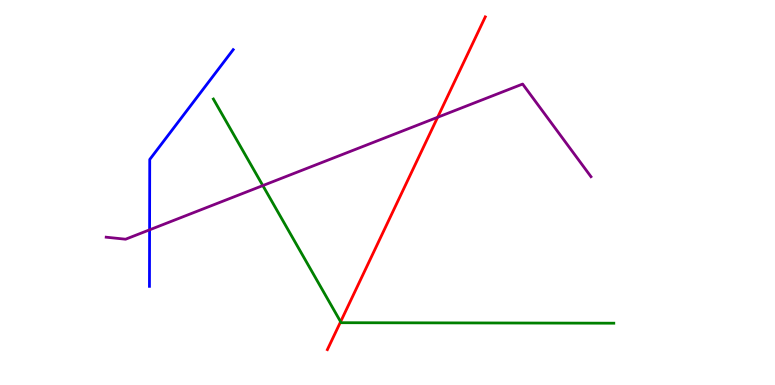[{'lines': ['blue', 'red'], 'intersections': []}, {'lines': ['green', 'red'], 'intersections': [{'x': 4.4, 'y': 1.64}]}, {'lines': ['purple', 'red'], 'intersections': [{'x': 5.65, 'y': 6.95}]}, {'lines': ['blue', 'green'], 'intersections': []}, {'lines': ['blue', 'purple'], 'intersections': [{'x': 1.93, 'y': 4.03}]}, {'lines': ['green', 'purple'], 'intersections': [{'x': 3.39, 'y': 5.18}]}]